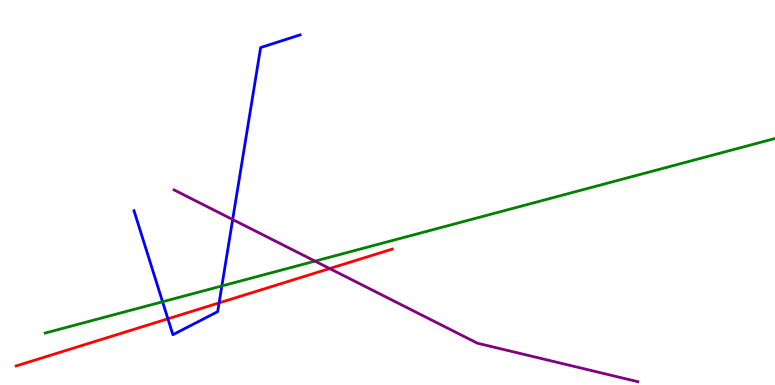[{'lines': ['blue', 'red'], 'intersections': [{'x': 2.17, 'y': 1.72}, {'x': 2.83, 'y': 2.13}]}, {'lines': ['green', 'red'], 'intersections': []}, {'lines': ['purple', 'red'], 'intersections': [{'x': 4.25, 'y': 3.02}]}, {'lines': ['blue', 'green'], 'intersections': [{'x': 2.1, 'y': 2.16}, {'x': 2.86, 'y': 2.57}]}, {'lines': ['blue', 'purple'], 'intersections': [{'x': 3.0, 'y': 4.3}]}, {'lines': ['green', 'purple'], 'intersections': [{'x': 4.06, 'y': 3.22}]}]